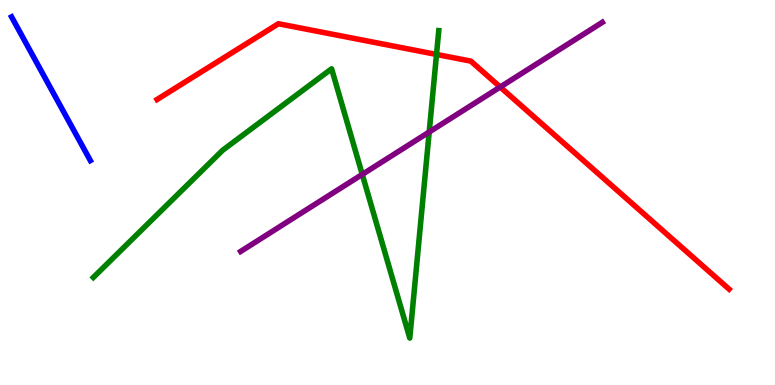[{'lines': ['blue', 'red'], 'intersections': []}, {'lines': ['green', 'red'], 'intersections': [{'x': 5.63, 'y': 8.59}]}, {'lines': ['purple', 'red'], 'intersections': [{'x': 6.45, 'y': 7.74}]}, {'lines': ['blue', 'green'], 'intersections': []}, {'lines': ['blue', 'purple'], 'intersections': []}, {'lines': ['green', 'purple'], 'intersections': [{'x': 4.67, 'y': 5.47}, {'x': 5.54, 'y': 6.57}]}]